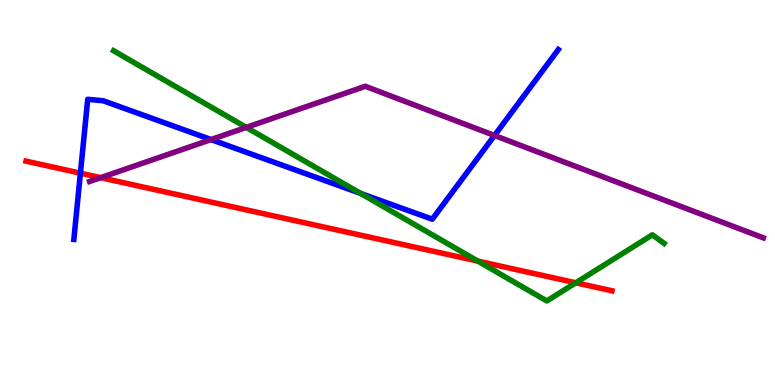[{'lines': ['blue', 'red'], 'intersections': [{'x': 1.04, 'y': 5.5}]}, {'lines': ['green', 'red'], 'intersections': [{'x': 6.17, 'y': 3.22}, {'x': 7.43, 'y': 2.65}]}, {'lines': ['purple', 'red'], 'intersections': [{'x': 1.3, 'y': 5.39}]}, {'lines': ['blue', 'green'], 'intersections': [{'x': 4.65, 'y': 4.98}]}, {'lines': ['blue', 'purple'], 'intersections': [{'x': 2.72, 'y': 6.37}, {'x': 6.38, 'y': 6.48}]}, {'lines': ['green', 'purple'], 'intersections': [{'x': 3.18, 'y': 6.69}]}]